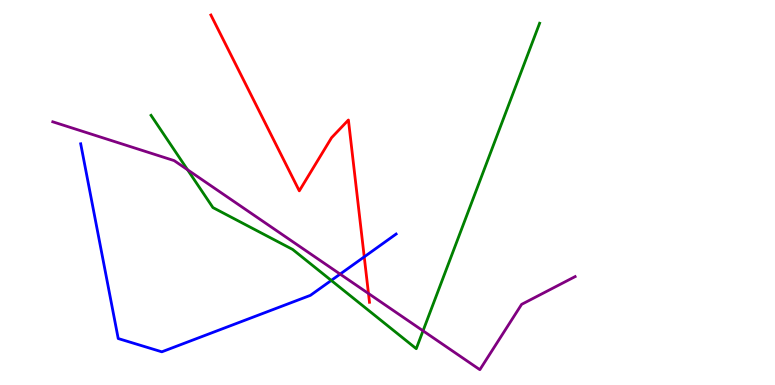[{'lines': ['blue', 'red'], 'intersections': [{'x': 4.7, 'y': 3.33}]}, {'lines': ['green', 'red'], 'intersections': []}, {'lines': ['purple', 'red'], 'intersections': [{'x': 4.75, 'y': 2.38}]}, {'lines': ['blue', 'green'], 'intersections': [{'x': 4.27, 'y': 2.72}]}, {'lines': ['blue', 'purple'], 'intersections': [{'x': 4.39, 'y': 2.88}]}, {'lines': ['green', 'purple'], 'intersections': [{'x': 2.42, 'y': 5.59}, {'x': 5.46, 'y': 1.41}]}]